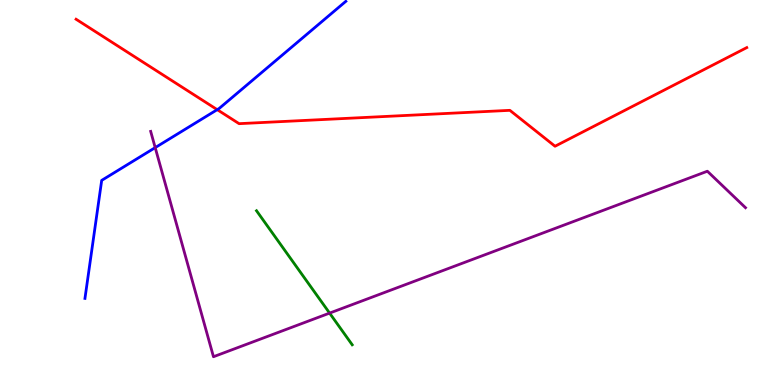[{'lines': ['blue', 'red'], 'intersections': [{'x': 2.8, 'y': 7.15}]}, {'lines': ['green', 'red'], 'intersections': []}, {'lines': ['purple', 'red'], 'intersections': []}, {'lines': ['blue', 'green'], 'intersections': []}, {'lines': ['blue', 'purple'], 'intersections': [{'x': 2.0, 'y': 6.17}]}, {'lines': ['green', 'purple'], 'intersections': [{'x': 4.25, 'y': 1.87}]}]